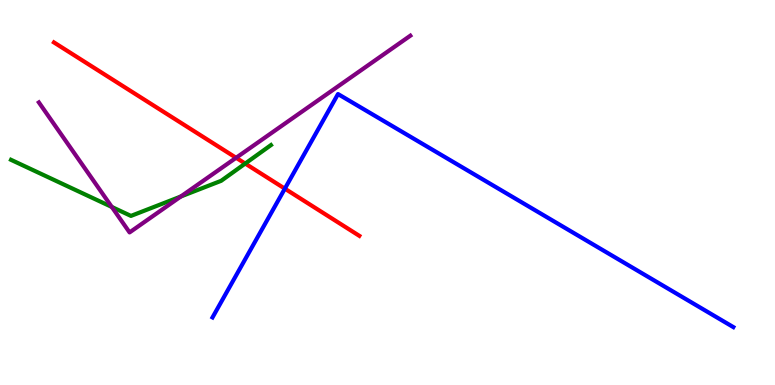[{'lines': ['blue', 'red'], 'intersections': [{'x': 3.68, 'y': 5.1}]}, {'lines': ['green', 'red'], 'intersections': [{'x': 3.16, 'y': 5.75}]}, {'lines': ['purple', 'red'], 'intersections': [{'x': 3.05, 'y': 5.9}]}, {'lines': ['blue', 'green'], 'intersections': []}, {'lines': ['blue', 'purple'], 'intersections': []}, {'lines': ['green', 'purple'], 'intersections': [{'x': 1.44, 'y': 4.62}, {'x': 2.33, 'y': 4.9}]}]